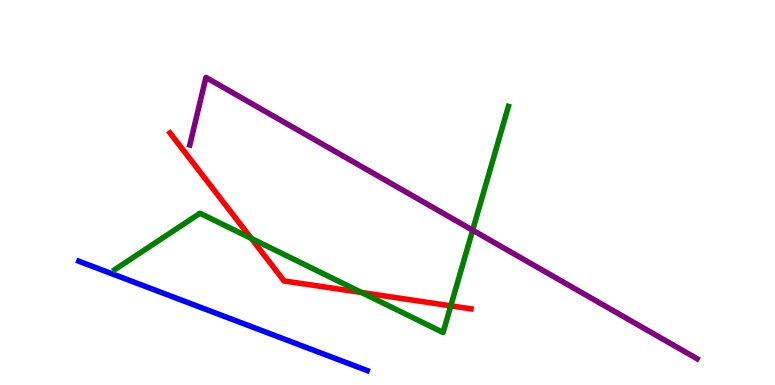[{'lines': ['blue', 'red'], 'intersections': []}, {'lines': ['green', 'red'], 'intersections': [{'x': 3.24, 'y': 3.81}, {'x': 4.66, 'y': 2.4}, {'x': 5.82, 'y': 2.06}]}, {'lines': ['purple', 'red'], 'intersections': []}, {'lines': ['blue', 'green'], 'intersections': []}, {'lines': ['blue', 'purple'], 'intersections': []}, {'lines': ['green', 'purple'], 'intersections': [{'x': 6.1, 'y': 4.02}]}]